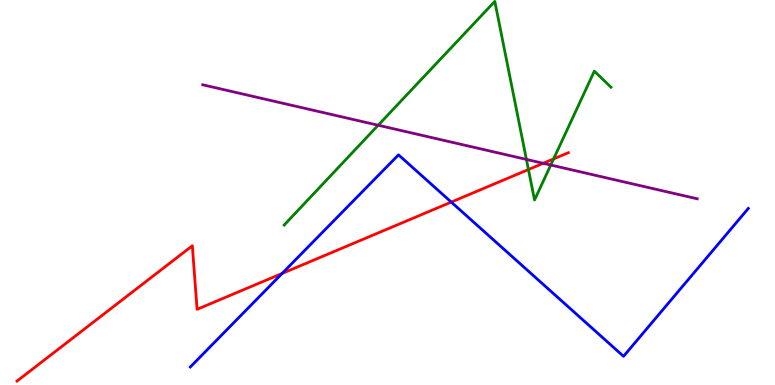[{'lines': ['blue', 'red'], 'intersections': [{'x': 3.64, 'y': 2.9}, {'x': 5.82, 'y': 4.75}]}, {'lines': ['green', 'red'], 'intersections': [{'x': 6.82, 'y': 5.6}, {'x': 7.14, 'y': 5.87}]}, {'lines': ['purple', 'red'], 'intersections': [{'x': 7.01, 'y': 5.76}]}, {'lines': ['blue', 'green'], 'intersections': []}, {'lines': ['blue', 'purple'], 'intersections': []}, {'lines': ['green', 'purple'], 'intersections': [{'x': 4.88, 'y': 6.75}, {'x': 6.79, 'y': 5.86}, {'x': 7.11, 'y': 5.71}]}]